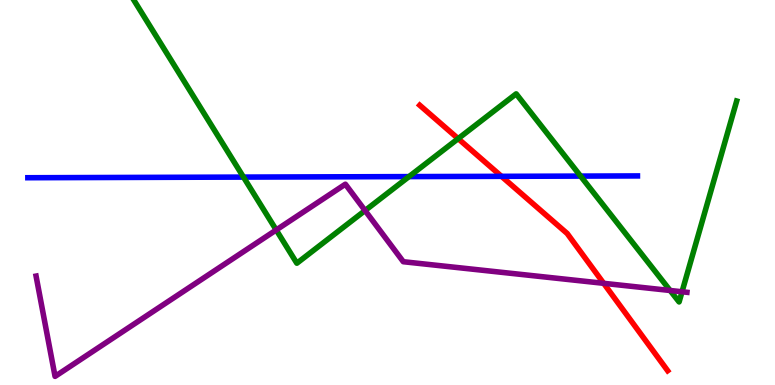[{'lines': ['blue', 'red'], 'intersections': [{'x': 6.47, 'y': 5.42}]}, {'lines': ['green', 'red'], 'intersections': [{'x': 5.91, 'y': 6.4}]}, {'lines': ['purple', 'red'], 'intersections': [{'x': 7.79, 'y': 2.64}]}, {'lines': ['blue', 'green'], 'intersections': [{'x': 3.14, 'y': 5.4}, {'x': 5.28, 'y': 5.41}, {'x': 7.49, 'y': 5.43}]}, {'lines': ['blue', 'purple'], 'intersections': []}, {'lines': ['green', 'purple'], 'intersections': [{'x': 3.56, 'y': 4.03}, {'x': 4.71, 'y': 4.53}, {'x': 8.65, 'y': 2.45}, {'x': 8.8, 'y': 2.42}]}]